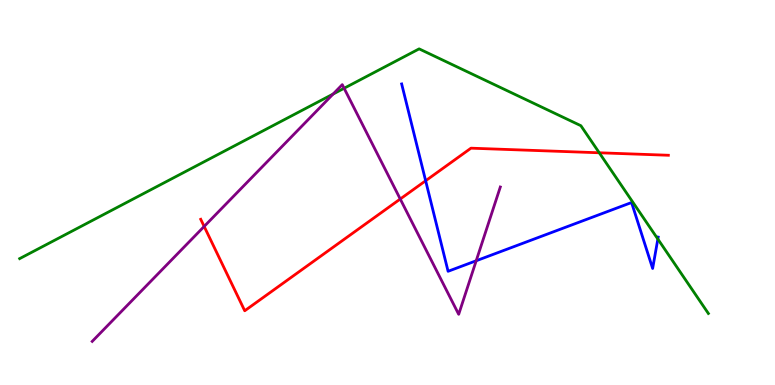[{'lines': ['blue', 'red'], 'intersections': [{'x': 5.49, 'y': 5.31}]}, {'lines': ['green', 'red'], 'intersections': [{'x': 7.73, 'y': 6.03}]}, {'lines': ['purple', 'red'], 'intersections': [{'x': 2.63, 'y': 4.12}, {'x': 5.16, 'y': 4.83}]}, {'lines': ['blue', 'green'], 'intersections': [{'x': 8.49, 'y': 3.79}]}, {'lines': ['blue', 'purple'], 'intersections': [{'x': 6.14, 'y': 3.23}]}, {'lines': ['green', 'purple'], 'intersections': [{'x': 4.3, 'y': 7.56}, {'x': 4.44, 'y': 7.71}]}]